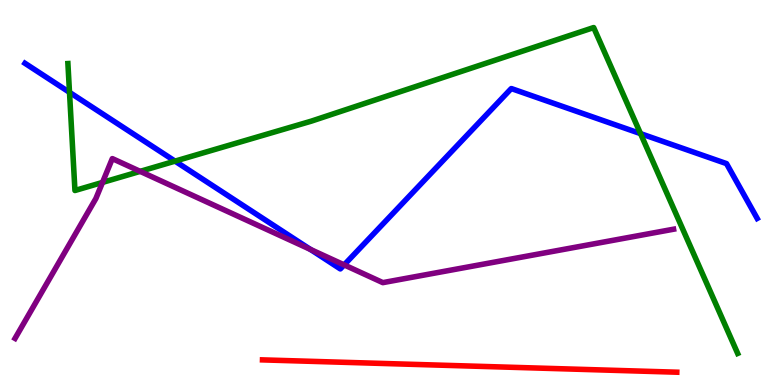[{'lines': ['blue', 'red'], 'intersections': []}, {'lines': ['green', 'red'], 'intersections': []}, {'lines': ['purple', 'red'], 'intersections': []}, {'lines': ['blue', 'green'], 'intersections': [{'x': 0.897, 'y': 7.6}, {'x': 2.26, 'y': 5.81}, {'x': 8.26, 'y': 6.53}]}, {'lines': ['blue', 'purple'], 'intersections': [{'x': 4.01, 'y': 3.52}, {'x': 4.44, 'y': 3.12}]}, {'lines': ['green', 'purple'], 'intersections': [{'x': 1.32, 'y': 5.26}, {'x': 1.81, 'y': 5.55}]}]